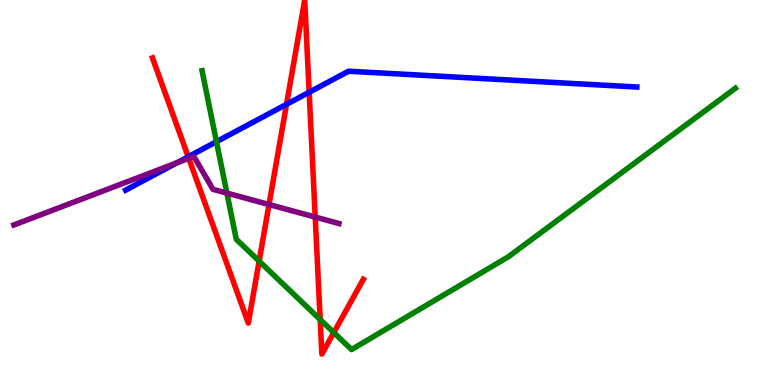[{'lines': ['blue', 'red'], 'intersections': [{'x': 2.43, 'y': 5.93}, {'x': 3.7, 'y': 7.29}, {'x': 3.99, 'y': 7.6}]}, {'lines': ['green', 'red'], 'intersections': [{'x': 3.34, 'y': 3.22}, {'x': 4.13, 'y': 1.7}, {'x': 4.31, 'y': 1.36}]}, {'lines': ['purple', 'red'], 'intersections': [{'x': 2.44, 'y': 5.89}, {'x': 3.47, 'y': 4.69}, {'x': 4.07, 'y': 4.36}]}, {'lines': ['blue', 'green'], 'intersections': [{'x': 2.79, 'y': 6.32}]}, {'lines': ['blue', 'purple'], 'intersections': [{'x': 2.28, 'y': 5.77}]}, {'lines': ['green', 'purple'], 'intersections': [{'x': 2.93, 'y': 4.98}]}]